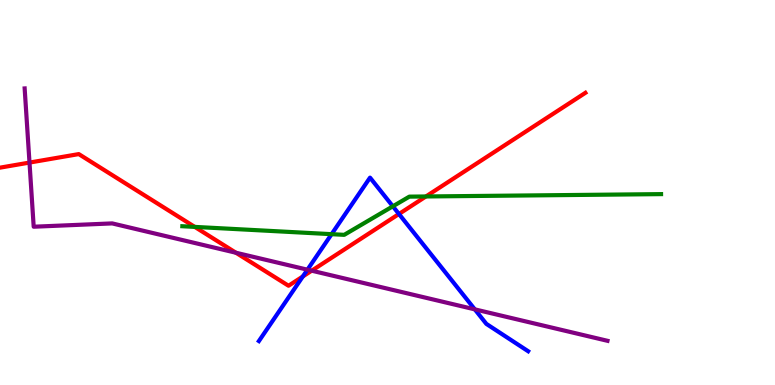[{'lines': ['blue', 'red'], 'intersections': [{'x': 3.91, 'y': 2.82}, {'x': 5.15, 'y': 4.44}]}, {'lines': ['green', 'red'], 'intersections': [{'x': 2.51, 'y': 4.11}, {'x': 5.5, 'y': 4.9}]}, {'lines': ['purple', 'red'], 'intersections': [{'x': 0.381, 'y': 5.78}, {'x': 3.04, 'y': 3.44}, {'x': 4.02, 'y': 2.97}]}, {'lines': ['blue', 'green'], 'intersections': [{'x': 4.28, 'y': 3.92}, {'x': 5.07, 'y': 4.64}]}, {'lines': ['blue', 'purple'], 'intersections': [{'x': 3.97, 'y': 3.0}, {'x': 6.13, 'y': 1.96}]}, {'lines': ['green', 'purple'], 'intersections': []}]